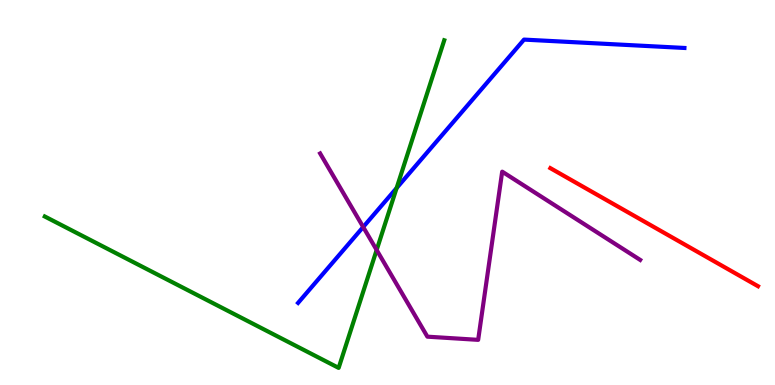[{'lines': ['blue', 'red'], 'intersections': []}, {'lines': ['green', 'red'], 'intersections': []}, {'lines': ['purple', 'red'], 'intersections': []}, {'lines': ['blue', 'green'], 'intersections': [{'x': 5.12, 'y': 5.12}]}, {'lines': ['blue', 'purple'], 'intersections': [{'x': 4.69, 'y': 4.1}]}, {'lines': ['green', 'purple'], 'intersections': [{'x': 4.86, 'y': 3.51}]}]